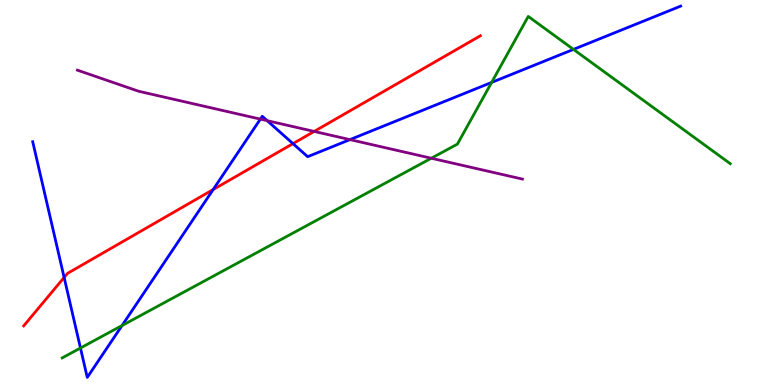[{'lines': ['blue', 'red'], 'intersections': [{'x': 0.827, 'y': 2.79}, {'x': 2.75, 'y': 5.08}, {'x': 3.78, 'y': 6.27}]}, {'lines': ['green', 'red'], 'intersections': []}, {'lines': ['purple', 'red'], 'intersections': [{'x': 4.05, 'y': 6.59}]}, {'lines': ['blue', 'green'], 'intersections': [{'x': 1.04, 'y': 0.96}, {'x': 1.57, 'y': 1.54}, {'x': 6.34, 'y': 7.86}, {'x': 7.4, 'y': 8.72}]}, {'lines': ['blue', 'purple'], 'intersections': [{'x': 3.36, 'y': 6.91}, {'x': 3.45, 'y': 6.87}, {'x': 4.52, 'y': 6.37}]}, {'lines': ['green', 'purple'], 'intersections': [{'x': 5.57, 'y': 5.89}]}]